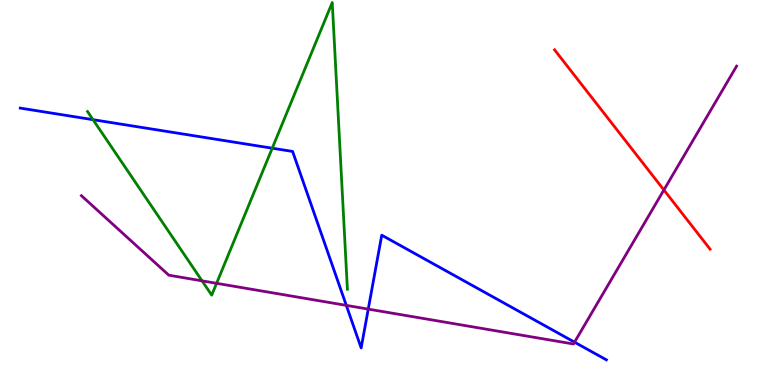[{'lines': ['blue', 'red'], 'intersections': []}, {'lines': ['green', 'red'], 'intersections': []}, {'lines': ['purple', 'red'], 'intersections': [{'x': 8.57, 'y': 5.07}]}, {'lines': ['blue', 'green'], 'intersections': [{'x': 1.2, 'y': 6.89}, {'x': 3.51, 'y': 6.15}]}, {'lines': ['blue', 'purple'], 'intersections': [{'x': 4.47, 'y': 2.07}, {'x': 4.75, 'y': 1.97}, {'x': 7.41, 'y': 1.11}]}, {'lines': ['green', 'purple'], 'intersections': [{'x': 2.61, 'y': 2.71}, {'x': 2.79, 'y': 2.64}]}]